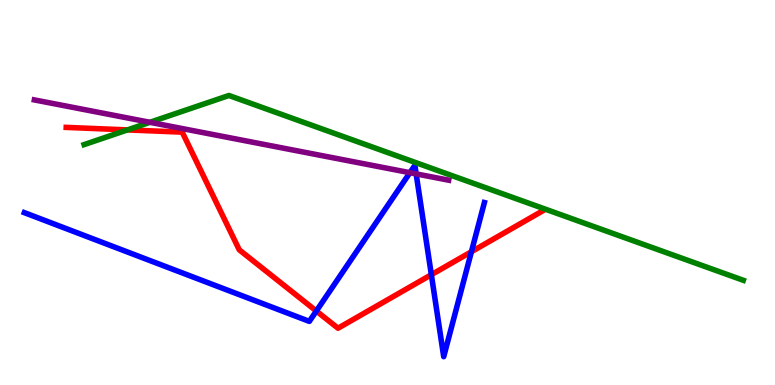[{'lines': ['blue', 'red'], 'intersections': [{'x': 4.08, 'y': 1.92}, {'x': 5.57, 'y': 2.87}, {'x': 6.08, 'y': 3.46}]}, {'lines': ['green', 'red'], 'intersections': [{'x': 1.64, 'y': 6.63}]}, {'lines': ['purple', 'red'], 'intersections': []}, {'lines': ['blue', 'green'], 'intersections': []}, {'lines': ['blue', 'purple'], 'intersections': [{'x': 5.29, 'y': 5.51}, {'x': 5.37, 'y': 5.48}]}, {'lines': ['green', 'purple'], 'intersections': [{'x': 1.93, 'y': 6.82}]}]